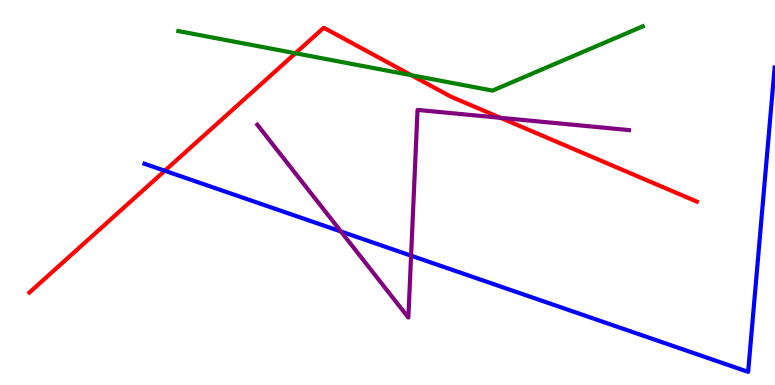[{'lines': ['blue', 'red'], 'intersections': [{'x': 2.13, 'y': 5.56}]}, {'lines': ['green', 'red'], 'intersections': [{'x': 3.81, 'y': 8.62}, {'x': 5.31, 'y': 8.05}]}, {'lines': ['purple', 'red'], 'intersections': [{'x': 6.46, 'y': 6.94}]}, {'lines': ['blue', 'green'], 'intersections': []}, {'lines': ['blue', 'purple'], 'intersections': [{'x': 4.4, 'y': 3.99}, {'x': 5.3, 'y': 3.36}]}, {'lines': ['green', 'purple'], 'intersections': []}]